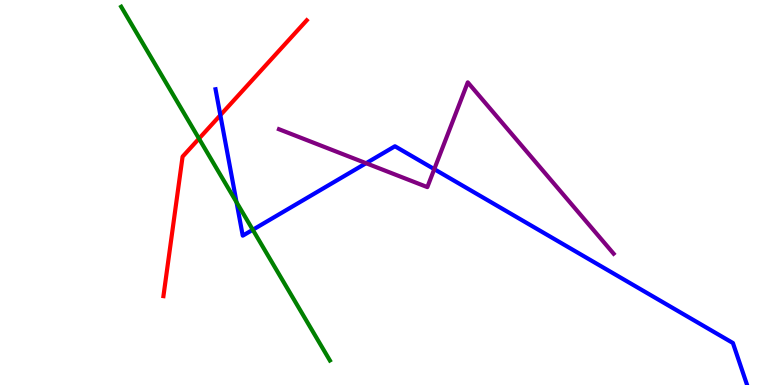[{'lines': ['blue', 'red'], 'intersections': [{'x': 2.84, 'y': 7.01}]}, {'lines': ['green', 'red'], 'intersections': [{'x': 2.57, 'y': 6.4}]}, {'lines': ['purple', 'red'], 'intersections': []}, {'lines': ['blue', 'green'], 'intersections': [{'x': 3.05, 'y': 4.75}, {'x': 3.26, 'y': 4.03}]}, {'lines': ['blue', 'purple'], 'intersections': [{'x': 4.72, 'y': 5.76}, {'x': 5.6, 'y': 5.61}]}, {'lines': ['green', 'purple'], 'intersections': []}]